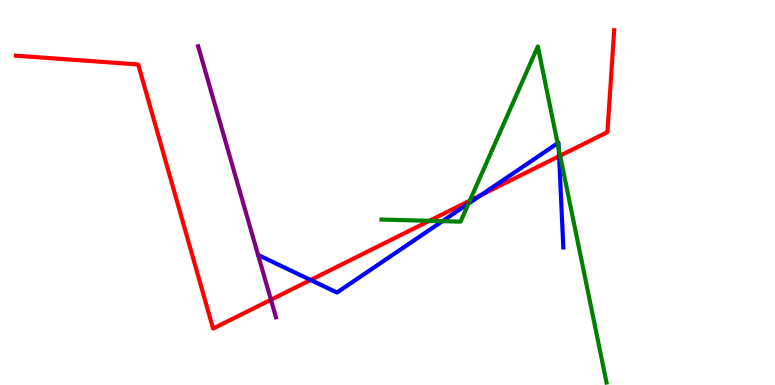[{'lines': ['blue', 'red'], 'intersections': [{'x': 4.01, 'y': 2.73}, {'x': 6.21, 'y': 4.93}, {'x': 7.21, 'y': 5.94}]}, {'lines': ['green', 'red'], 'intersections': [{'x': 5.54, 'y': 4.26}, {'x': 6.06, 'y': 4.79}, {'x': 7.23, 'y': 5.96}]}, {'lines': ['purple', 'red'], 'intersections': [{'x': 3.5, 'y': 2.21}]}, {'lines': ['blue', 'green'], 'intersections': [{'x': 5.71, 'y': 4.26}, {'x': 6.05, 'y': 4.71}, {'x': 7.19, 'y': 6.28}, {'x': 7.21, 'y': 6.13}]}, {'lines': ['blue', 'purple'], 'intersections': []}, {'lines': ['green', 'purple'], 'intersections': []}]